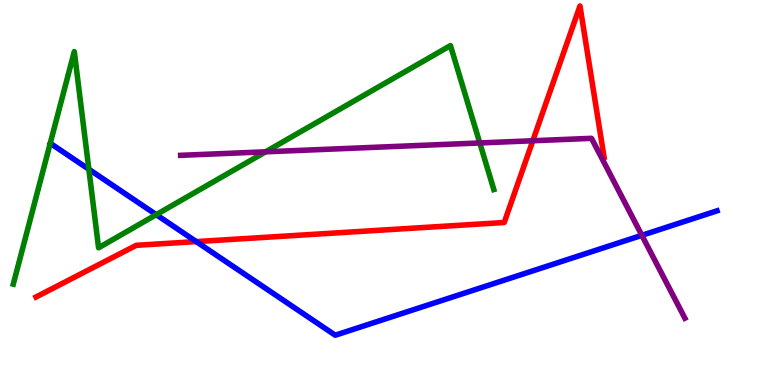[{'lines': ['blue', 'red'], 'intersections': [{'x': 2.53, 'y': 3.72}]}, {'lines': ['green', 'red'], 'intersections': []}, {'lines': ['purple', 'red'], 'intersections': [{'x': 6.88, 'y': 6.34}]}, {'lines': ['blue', 'green'], 'intersections': [{'x': 1.15, 'y': 5.6}, {'x': 2.02, 'y': 4.42}]}, {'lines': ['blue', 'purple'], 'intersections': [{'x': 8.28, 'y': 3.89}]}, {'lines': ['green', 'purple'], 'intersections': [{'x': 3.43, 'y': 6.06}, {'x': 6.19, 'y': 6.29}]}]